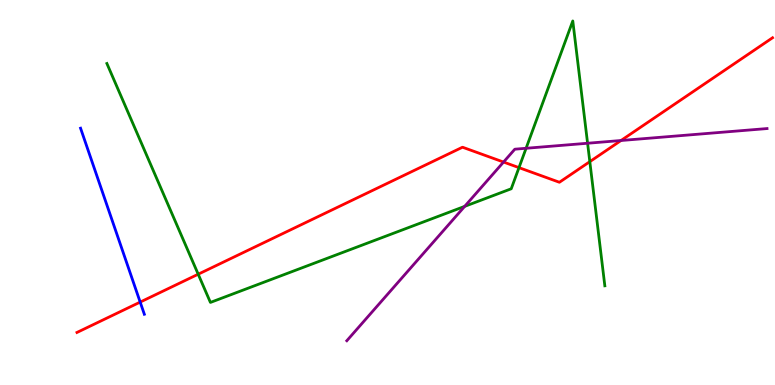[{'lines': ['blue', 'red'], 'intersections': [{'x': 1.81, 'y': 2.15}]}, {'lines': ['green', 'red'], 'intersections': [{'x': 2.56, 'y': 2.88}, {'x': 6.7, 'y': 5.65}, {'x': 7.61, 'y': 5.8}]}, {'lines': ['purple', 'red'], 'intersections': [{'x': 6.5, 'y': 5.79}, {'x': 8.01, 'y': 6.35}]}, {'lines': ['blue', 'green'], 'intersections': []}, {'lines': ['blue', 'purple'], 'intersections': []}, {'lines': ['green', 'purple'], 'intersections': [{'x': 6.0, 'y': 4.64}, {'x': 6.79, 'y': 6.15}, {'x': 7.58, 'y': 6.28}]}]